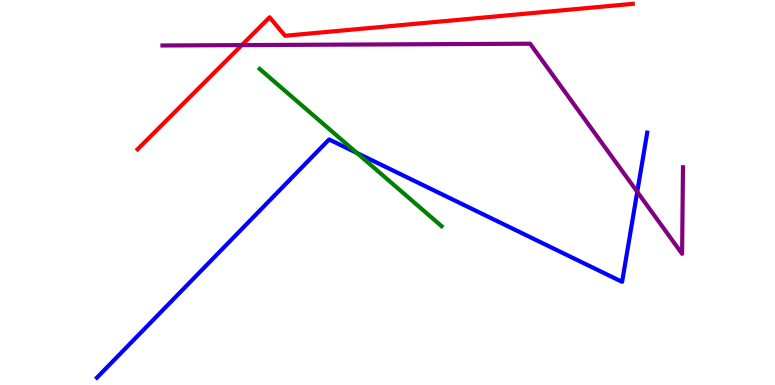[{'lines': ['blue', 'red'], 'intersections': []}, {'lines': ['green', 'red'], 'intersections': []}, {'lines': ['purple', 'red'], 'intersections': [{'x': 3.12, 'y': 8.83}]}, {'lines': ['blue', 'green'], 'intersections': [{'x': 4.6, 'y': 6.03}]}, {'lines': ['blue', 'purple'], 'intersections': [{'x': 8.22, 'y': 5.02}]}, {'lines': ['green', 'purple'], 'intersections': []}]